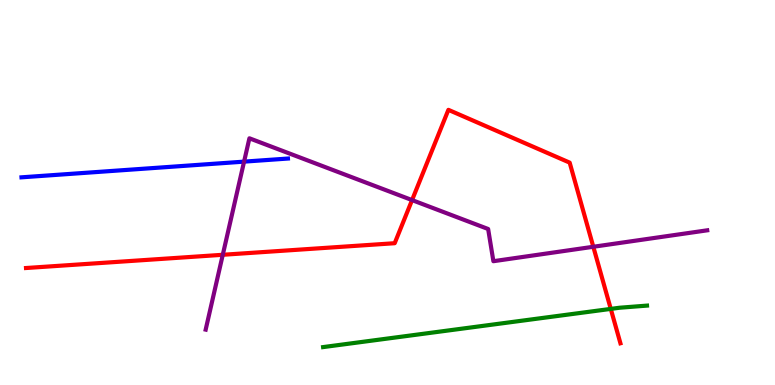[{'lines': ['blue', 'red'], 'intersections': []}, {'lines': ['green', 'red'], 'intersections': [{'x': 7.88, 'y': 1.98}]}, {'lines': ['purple', 'red'], 'intersections': [{'x': 2.87, 'y': 3.38}, {'x': 5.32, 'y': 4.8}, {'x': 7.66, 'y': 3.59}]}, {'lines': ['blue', 'green'], 'intersections': []}, {'lines': ['blue', 'purple'], 'intersections': [{'x': 3.15, 'y': 5.8}]}, {'lines': ['green', 'purple'], 'intersections': []}]